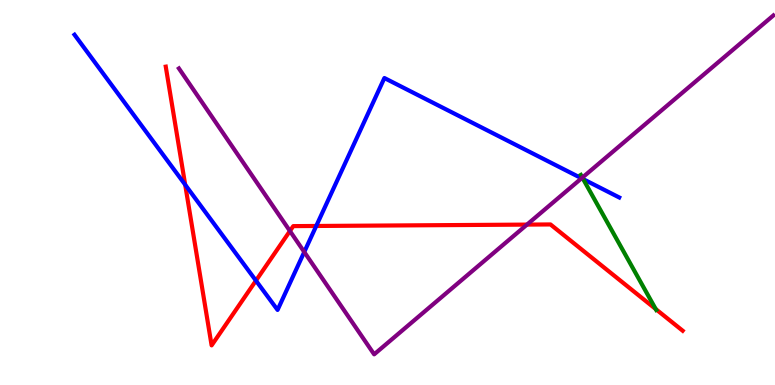[{'lines': ['blue', 'red'], 'intersections': [{'x': 2.39, 'y': 5.2}, {'x': 3.3, 'y': 2.71}, {'x': 4.08, 'y': 4.13}]}, {'lines': ['green', 'red'], 'intersections': [{'x': 8.46, 'y': 1.97}]}, {'lines': ['purple', 'red'], 'intersections': [{'x': 3.74, 'y': 4.0}, {'x': 6.8, 'y': 4.17}]}, {'lines': ['blue', 'green'], 'intersections': [{'x': 7.52, 'y': 5.35}]}, {'lines': ['blue', 'purple'], 'intersections': [{'x': 3.93, 'y': 3.45}, {'x': 7.5, 'y': 5.37}]}, {'lines': ['green', 'purple'], 'intersections': [{'x': 7.51, 'y': 5.39}]}]